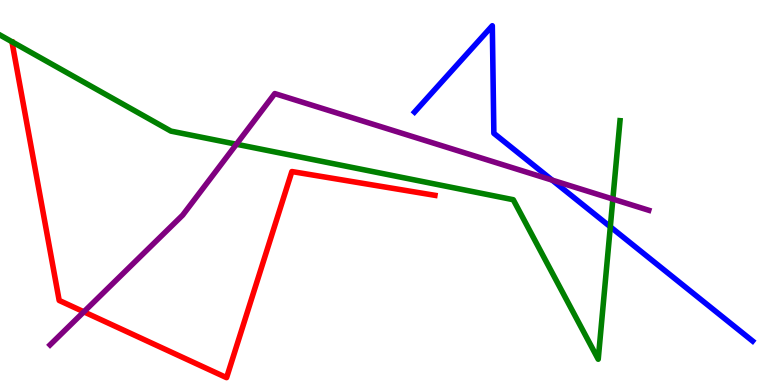[{'lines': ['blue', 'red'], 'intersections': []}, {'lines': ['green', 'red'], 'intersections': []}, {'lines': ['purple', 'red'], 'intersections': [{'x': 1.08, 'y': 1.9}]}, {'lines': ['blue', 'green'], 'intersections': [{'x': 7.88, 'y': 4.11}]}, {'lines': ['blue', 'purple'], 'intersections': [{'x': 7.13, 'y': 5.32}]}, {'lines': ['green', 'purple'], 'intersections': [{'x': 3.05, 'y': 6.25}, {'x': 7.91, 'y': 4.83}]}]